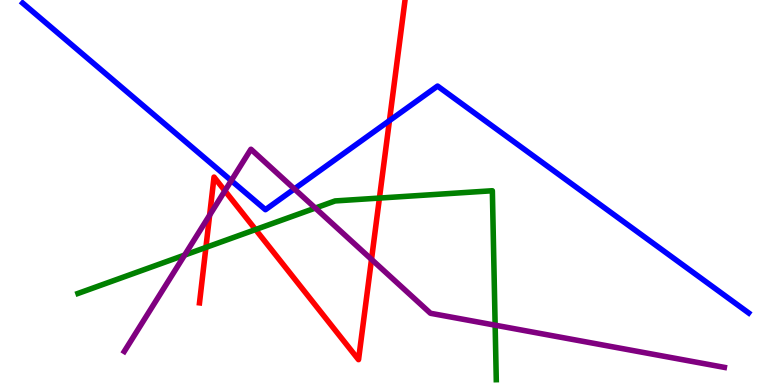[{'lines': ['blue', 'red'], 'intersections': [{'x': 5.03, 'y': 6.87}]}, {'lines': ['green', 'red'], 'intersections': [{'x': 2.66, 'y': 3.57}, {'x': 3.3, 'y': 4.04}, {'x': 4.9, 'y': 4.86}]}, {'lines': ['purple', 'red'], 'intersections': [{'x': 2.7, 'y': 4.41}, {'x': 2.9, 'y': 5.04}, {'x': 4.79, 'y': 3.26}]}, {'lines': ['blue', 'green'], 'intersections': []}, {'lines': ['blue', 'purple'], 'intersections': [{'x': 2.98, 'y': 5.31}, {'x': 3.8, 'y': 5.09}]}, {'lines': ['green', 'purple'], 'intersections': [{'x': 2.38, 'y': 3.37}, {'x': 4.07, 'y': 4.6}, {'x': 6.39, 'y': 1.55}]}]